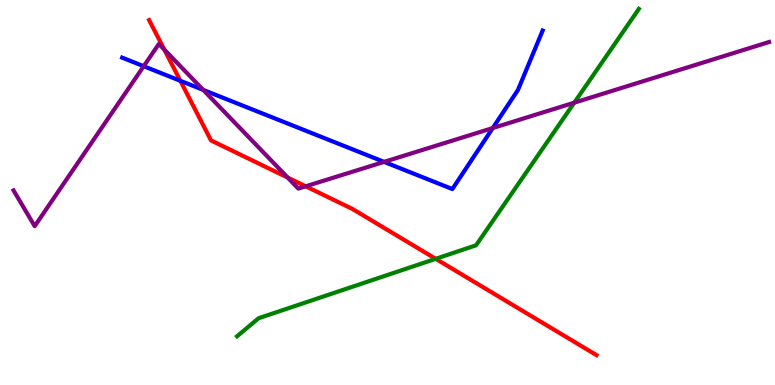[{'lines': ['blue', 'red'], 'intersections': [{'x': 2.33, 'y': 7.9}]}, {'lines': ['green', 'red'], 'intersections': [{'x': 5.62, 'y': 3.28}]}, {'lines': ['purple', 'red'], 'intersections': [{'x': 2.12, 'y': 8.71}, {'x': 3.71, 'y': 5.39}, {'x': 3.94, 'y': 5.16}]}, {'lines': ['blue', 'green'], 'intersections': []}, {'lines': ['blue', 'purple'], 'intersections': [{'x': 1.85, 'y': 8.28}, {'x': 2.62, 'y': 7.67}, {'x': 4.96, 'y': 5.8}, {'x': 6.36, 'y': 6.67}]}, {'lines': ['green', 'purple'], 'intersections': [{'x': 7.41, 'y': 7.33}]}]